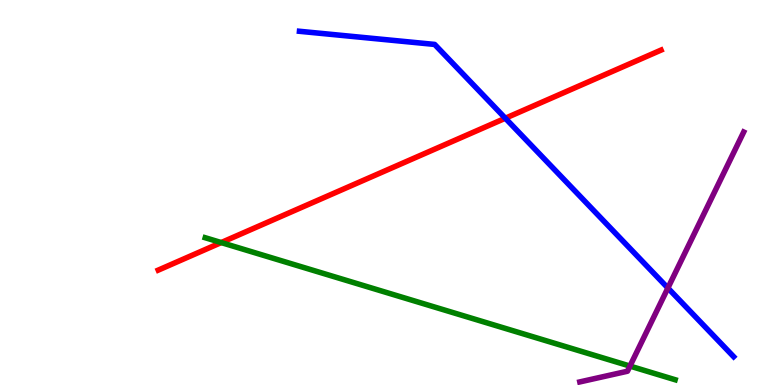[{'lines': ['blue', 'red'], 'intersections': [{'x': 6.52, 'y': 6.93}]}, {'lines': ['green', 'red'], 'intersections': [{'x': 2.85, 'y': 3.7}]}, {'lines': ['purple', 'red'], 'intersections': []}, {'lines': ['blue', 'green'], 'intersections': []}, {'lines': ['blue', 'purple'], 'intersections': [{'x': 8.62, 'y': 2.52}]}, {'lines': ['green', 'purple'], 'intersections': [{'x': 8.13, 'y': 0.492}]}]